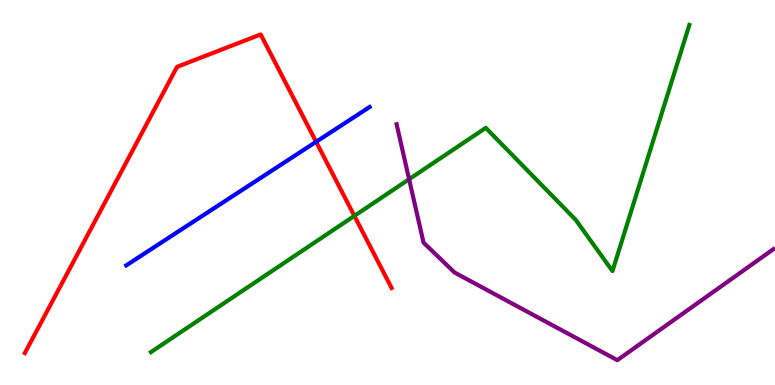[{'lines': ['blue', 'red'], 'intersections': [{'x': 4.08, 'y': 6.32}]}, {'lines': ['green', 'red'], 'intersections': [{'x': 4.57, 'y': 4.39}]}, {'lines': ['purple', 'red'], 'intersections': []}, {'lines': ['blue', 'green'], 'intersections': []}, {'lines': ['blue', 'purple'], 'intersections': []}, {'lines': ['green', 'purple'], 'intersections': [{'x': 5.28, 'y': 5.34}]}]